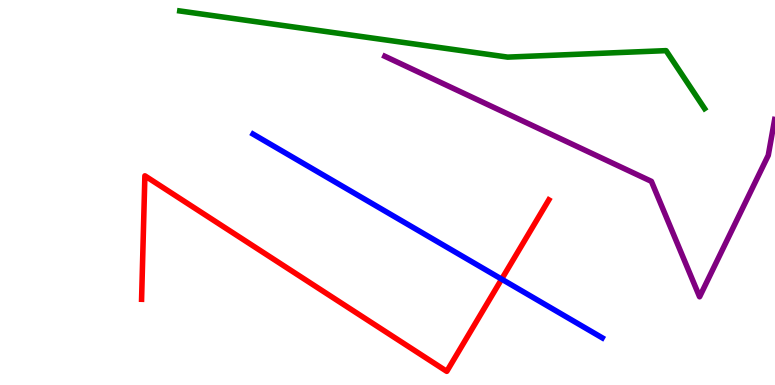[{'lines': ['blue', 'red'], 'intersections': [{'x': 6.47, 'y': 2.75}]}, {'lines': ['green', 'red'], 'intersections': []}, {'lines': ['purple', 'red'], 'intersections': []}, {'lines': ['blue', 'green'], 'intersections': []}, {'lines': ['blue', 'purple'], 'intersections': []}, {'lines': ['green', 'purple'], 'intersections': []}]